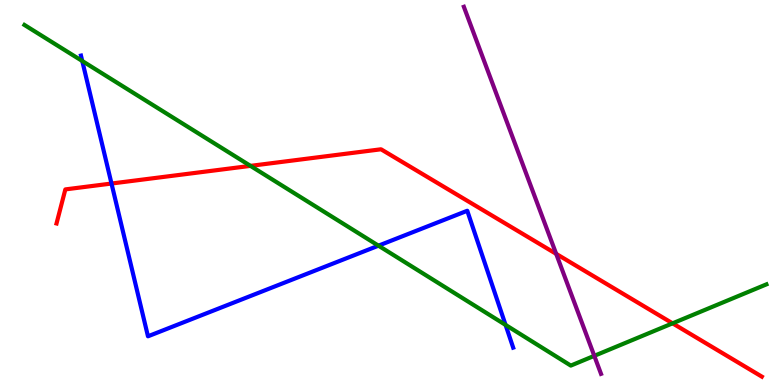[{'lines': ['blue', 'red'], 'intersections': [{'x': 1.44, 'y': 5.23}]}, {'lines': ['green', 'red'], 'intersections': [{'x': 3.23, 'y': 5.69}, {'x': 8.68, 'y': 1.6}]}, {'lines': ['purple', 'red'], 'intersections': [{'x': 7.18, 'y': 3.41}]}, {'lines': ['blue', 'green'], 'intersections': [{'x': 1.06, 'y': 8.42}, {'x': 4.88, 'y': 3.62}, {'x': 6.52, 'y': 1.56}]}, {'lines': ['blue', 'purple'], 'intersections': []}, {'lines': ['green', 'purple'], 'intersections': [{'x': 7.67, 'y': 0.757}]}]